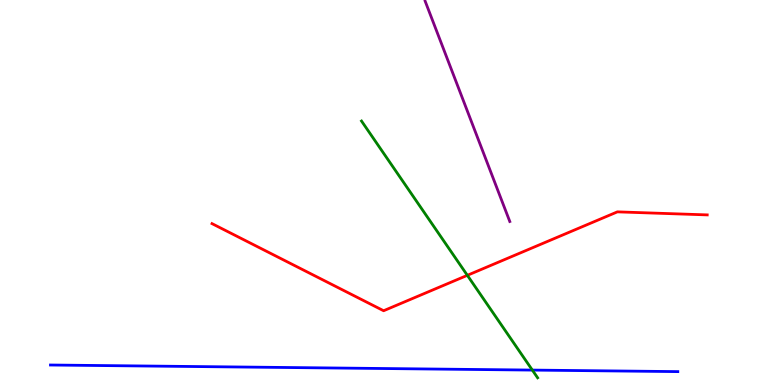[{'lines': ['blue', 'red'], 'intersections': []}, {'lines': ['green', 'red'], 'intersections': [{'x': 6.03, 'y': 2.85}]}, {'lines': ['purple', 'red'], 'intersections': []}, {'lines': ['blue', 'green'], 'intersections': [{'x': 6.87, 'y': 0.387}]}, {'lines': ['blue', 'purple'], 'intersections': []}, {'lines': ['green', 'purple'], 'intersections': []}]